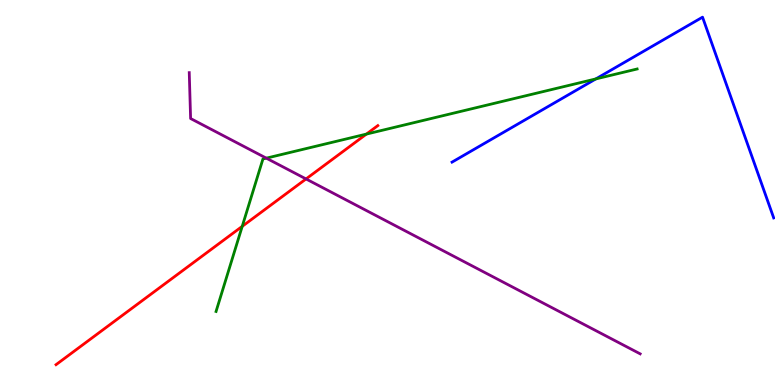[{'lines': ['blue', 'red'], 'intersections': []}, {'lines': ['green', 'red'], 'intersections': [{'x': 3.13, 'y': 4.12}, {'x': 4.73, 'y': 6.52}]}, {'lines': ['purple', 'red'], 'intersections': [{'x': 3.95, 'y': 5.35}]}, {'lines': ['blue', 'green'], 'intersections': [{'x': 7.69, 'y': 7.95}]}, {'lines': ['blue', 'purple'], 'intersections': []}, {'lines': ['green', 'purple'], 'intersections': [{'x': 3.44, 'y': 5.89}]}]